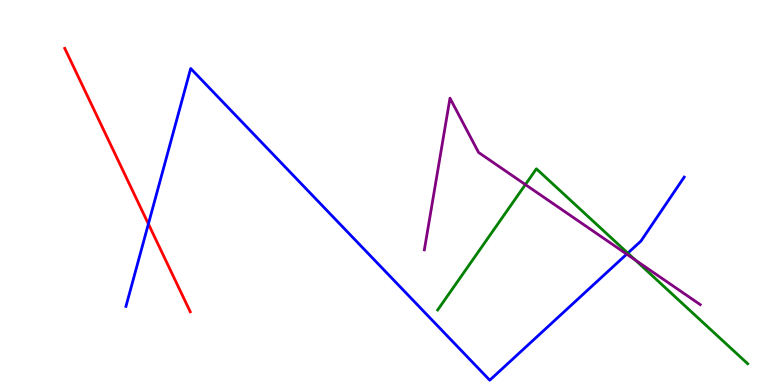[{'lines': ['blue', 'red'], 'intersections': [{'x': 1.91, 'y': 4.18}]}, {'lines': ['green', 'red'], 'intersections': []}, {'lines': ['purple', 'red'], 'intersections': []}, {'lines': ['blue', 'green'], 'intersections': [{'x': 8.1, 'y': 3.42}]}, {'lines': ['blue', 'purple'], 'intersections': [{'x': 8.09, 'y': 3.4}]}, {'lines': ['green', 'purple'], 'intersections': [{'x': 6.78, 'y': 5.21}, {'x': 8.2, 'y': 3.25}]}]